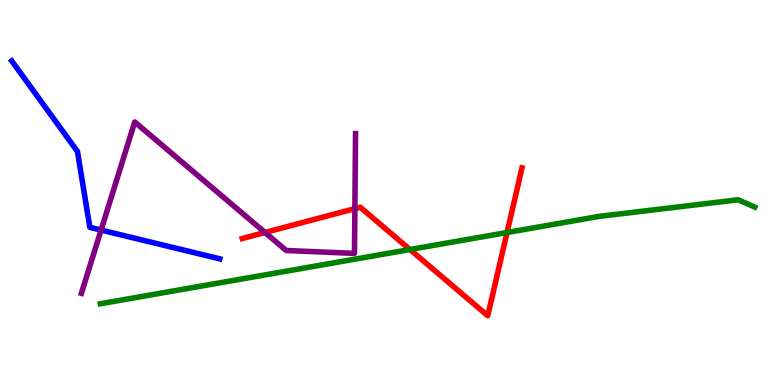[{'lines': ['blue', 'red'], 'intersections': []}, {'lines': ['green', 'red'], 'intersections': [{'x': 5.29, 'y': 3.52}, {'x': 6.54, 'y': 3.96}]}, {'lines': ['purple', 'red'], 'intersections': [{'x': 3.42, 'y': 3.96}, {'x': 4.58, 'y': 4.58}]}, {'lines': ['blue', 'green'], 'intersections': []}, {'lines': ['blue', 'purple'], 'intersections': [{'x': 1.3, 'y': 4.02}]}, {'lines': ['green', 'purple'], 'intersections': []}]